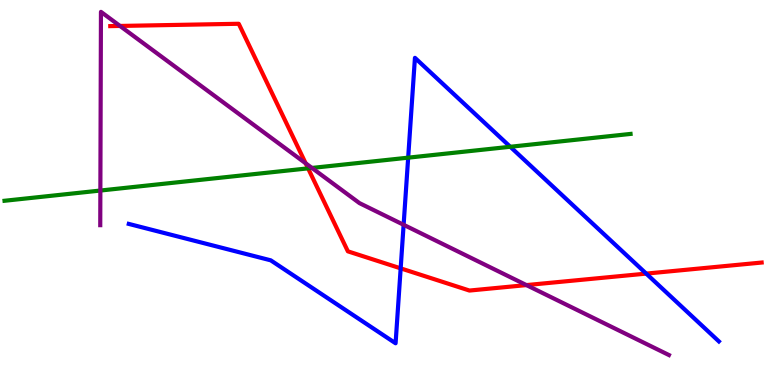[{'lines': ['blue', 'red'], 'intersections': [{'x': 5.17, 'y': 3.03}, {'x': 8.34, 'y': 2.89}]}, {'lines': ['green', 'red'], 'intersections': [{'x': 3.98, 'y': 5.63}]}, {'lines': ['purple', 'red'], 'intersections': [{'x': 1.55, 'y': 9.33}, {'x': 3.94, 'y': 5.76}, {'x': 6.79, 'y': 2.6}]}, {'lines': ['blue', 'green'], 'intersections': [{'x': 5.27, 'y': 5.9}, {'x': 6.58, 'y': 6.19}]}, {'lines': ['blue', 'purple'], 'intersections': [{'x': 5.21, 'y': 4.16}]}, {'lines': ['green', 'purple'], 'intersections': [{'x': 1.3, 'y': 5.05}, {'x': 4.02, 'y': 5.64}]}]